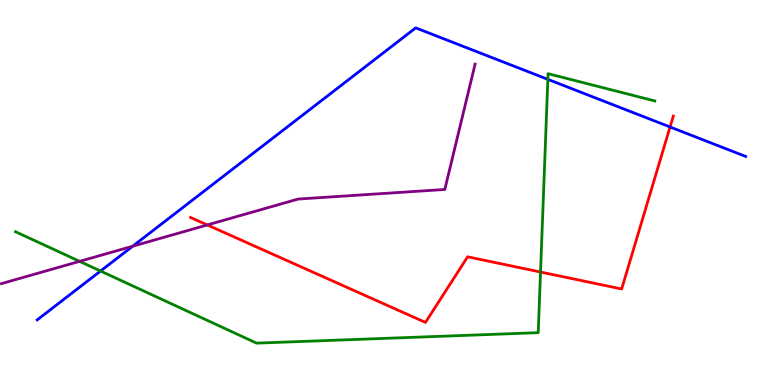[{'lines': ['blue', 'red'], 'intersections': [{'x': 8.65, 'y': 6.7}]}, {'lines': ['green', 'red'], 'intersections': [{'x': 6.97, 'y': 2.93}]}, {'lines': ['purple', 'red'], 'intersections': [{'x': 2.67, 'y': 4.16}]}, {'lines': ['blue', 'green'], 'intersections': [{'x': 1.3, 'y': 2.96}, {'x': 7.07, 'y': 7.94}]}, {'lines': ['blue', 'purple'], 'intersections': [{'x': 1.71, 'y': 3.6}]}, {'lines': ['green', 'purple'], 'intersections': [{'x': 1.03, 'y': 3.21}]}]